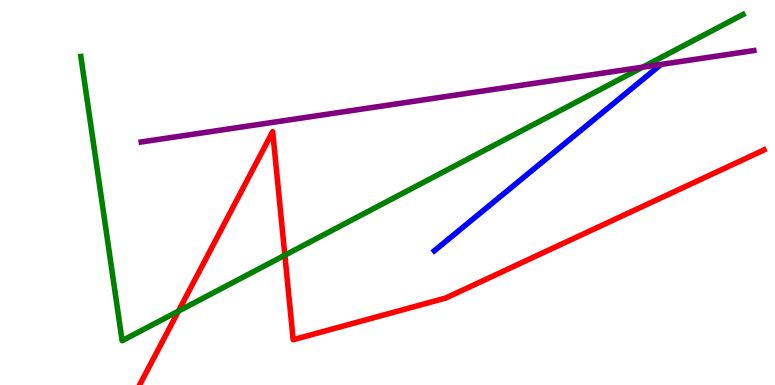[{'lines': ['blue', 'red'], 'intersections': []}, {'lines': ['green', 'red'], 'intersections': [{'x': 2.3, 'y': 1.92}, {'x': 3.68, 'y': 3.37}]}, {'lines': ['purple', 'red'], 'intersections': []}, {'lines': ['blue', 'green'], 'intersections': []}, {'lines': ['blue', 'purple'], 'intersections': []}, {'lines': ['green', 'purple'], 'intersections': [{'x': 8.29, 'y': 8.26}]}]